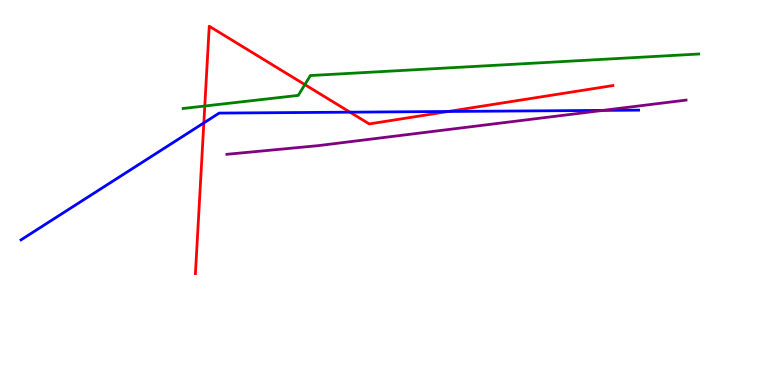[{'lines': ['blue', 'red'], 'intersections': [{'x': 2.63, 'y': 6.81}, {'x': 4.52, 'y': 7.09}, {'x': 5.78, 'y': 7.1}]}, {'lines': ['green', 'red'], 'intersections': [{'x': 2.64, 'y': 7.25}, {'x': 3.93, 'y': 7.8}]}, {'lines': ['purple', 'red'], 'intersections': []}, {'lines': ['blue', 'green'], 'intersections': []}, {'lines': ['blue', 'purple'], 'intersections': [{'x': 7.78, 'y': 7.13}]}, {'lines': ['green', 'purple'], 'intersections': []}]